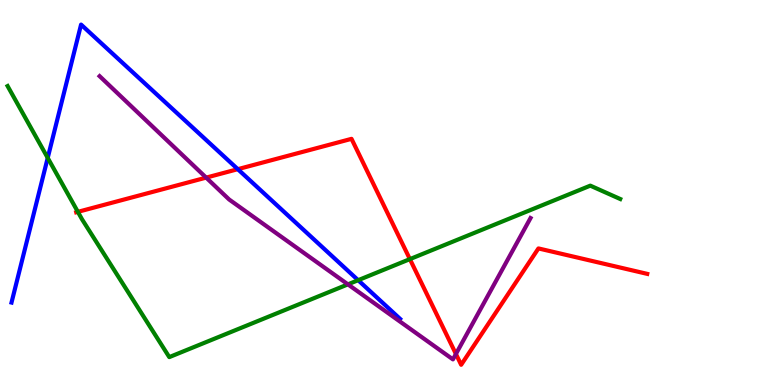[{'lines': ['blue', 'red'], 'intersections': [{'x': 3.07, 'y': 5.61}]}, {'lines': ['green', 'red'], 'intersections': [{'x': 1.0, 'y': 4.5}, {'x': 5.29, 'y': 3.27}]}, {'lines': ['purple', 'red'], 'intersections': [{'x': 2.66, 'y': 5.39}, {'x': 5.88, 'y': 0.806}]}, {'lines': ['blue', 'green'], 'intersections': [{'x': 0.616, 'y': 5.9}, {'x': 4.62, 'y': 2.72}]}, {'lines': ['blue', 'purple'], 'intersections': []}, {'lines': ['green', 'purple'], 'intersections': [{'x': 4.49, 'y': 2.61}]}]